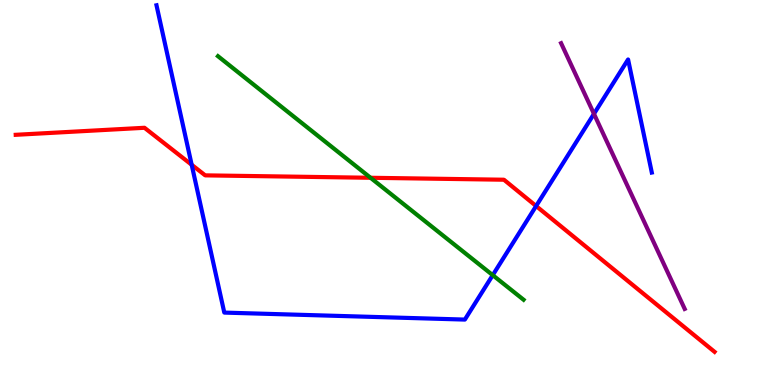[{'lines': ['blue', 'red'], 'intersections': [{'x': 2.47, 'y': 5.72}, {'x': 6.92, 'y': 4.65}]}, {'lines': ['green', 'red'], 'intersections': [{'x': 4.78, 'y': 5.38}]}, {'lines': ['purple', 'red'], 'intersections': []}, {'lines': ['blue', 'green'], 'intersections': [{'x': 6.36, 'y': 2.85}]}, {'lines': ['blue', 'purple'], 'intersections': [{'x': 7.66, 'y': 7.04}]}, {'lines': ['green', 'purple'], 'intersections': []}]